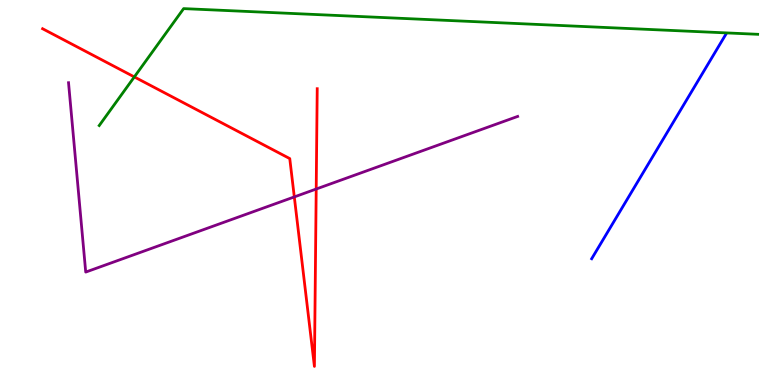[{'lines': ['blue', 'red'], 'intersections': []}, {'lines': ['green', 'red'], 'intersections': [{'x': 1.73, 'y': 8.0}]}, {'lines': ['purple', 'red'], 'intersections': [{'x': 3.8, 'y': 4.89}, {'x': 4.08, 'y': 5.09}]}, {'lines': ['blue', 'green'], 'intersections': []}, {'lines': ['blue', 'purple'], 'intersections': []}, {'lines': ['green', 'purple'], 'intersections': []}]